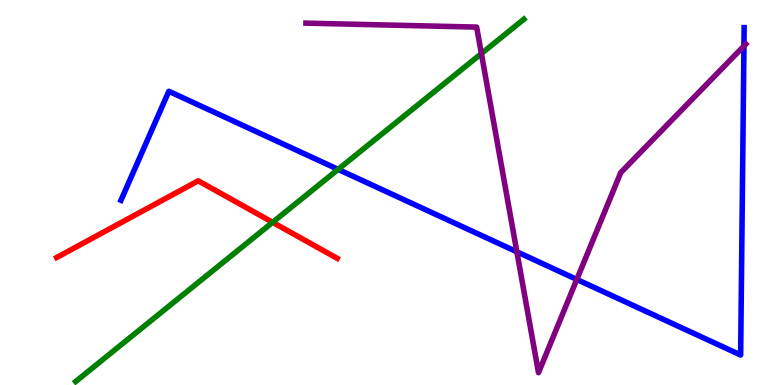[{'lines': ['blue', 'red'], 'intersections': []}, {'lines': ['green', 'red'], 'intersections': [{'x': 3.52, 'y': 4.23}]}, {'lines': ['purple', 'red'], 'intersections': []}, {'lines': ['blue', 'green'], 'intersections': [{'x': 4.36, 'y': 5.6}]}, {'lines': ['blue', 'purple'], 'intersections': [{'x': 6.67, 'y': 3.46}, {'x': 7.44, 'y': 2.74}, {'x': 9.6, 'y': 8.81}]}, {'lines': ['green', 'purple'], 'intersections': [{'x': 6.21, 'y': 8.61}]}]